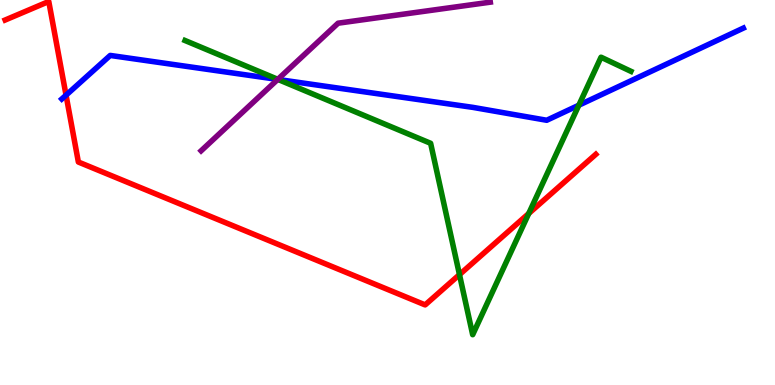[{'lines': ['blue', 'red'], 'intersections': [{'x': 0.852, 'y': 7.53}]}, {'lines': ['green', 'red'], 'intersections': [{'x': 5.93, 'y': 2.87}, {'x': 6.82, 'y': 4.45}]}, {'lines': ['purple', 'red'], 'intersections': []}, {'lines': ['blue', 'green'], 'intersections': [{'x': 3.59, 'y': 7.94}, {'x': 7.47, 'y': 7.27}]}, {'lines': ['blue', 'purple'], 'intersections': [{'x': 3.58, 'y': 7.94}]}, {'lines': ['green', 'purple'], 'intersections': [{'x': 3.58, 'y': 7.94}]}]